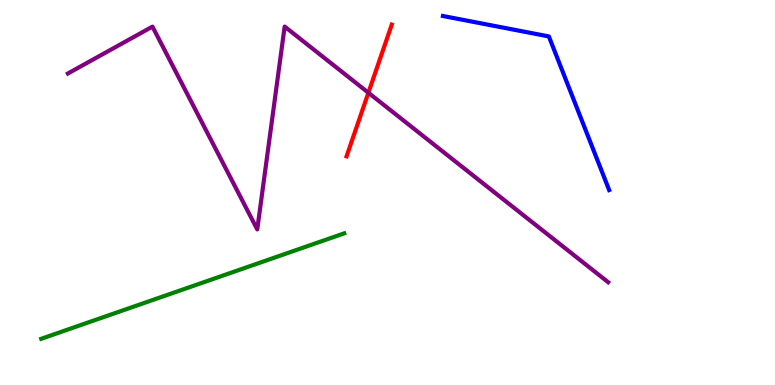[{'lines': ['blue', 'red'], 'intersections': []}, {'lines': ['green', 'red'], 'intersections': []}, {'lines': ['purple', 'red'], 'intersections': [{'x': 4.75, 'y': 7.59}]}, {'lines': ['blue', 'green'], 'intersections': []}, {'lines': ['blue', 'purple'], 'intersections': []}, {'lines': ['green', 'purple'], 'intersections': []}]